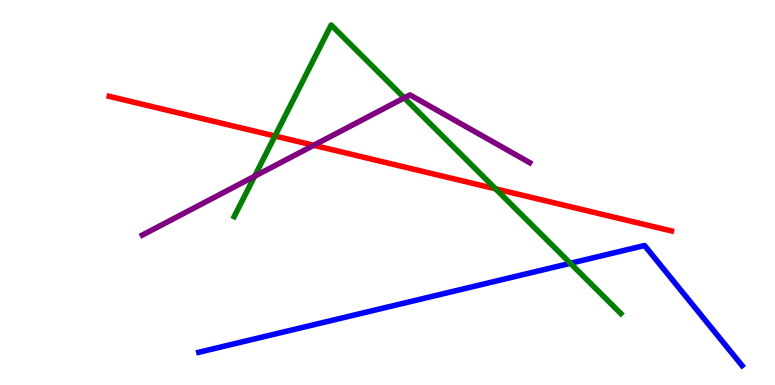[{'lines': ['blue', 'red'], 'intersections': []}, {'lines': ['green', 'red'], 'intersections': [{'x': 3.55, 'y': 6.47}, {'x': 6.39, 'y': 5.1}]}, {'lines': ['purple', 'red'], 'intersections': [{'x': 4.05, 'y': 6.23}]}, {'lines': ['blue', 'green'], 'intersections': [{'x': 7.36, 'y': 3.16}]}, {'lines': ['blue', 'purple'], 'intersections': []}, {'lines': ['green', 'purple'], 'intersections': [{'x': 3.29, 'y': 5.42}, {'x': 5.22, 'y': 7.46}]}]